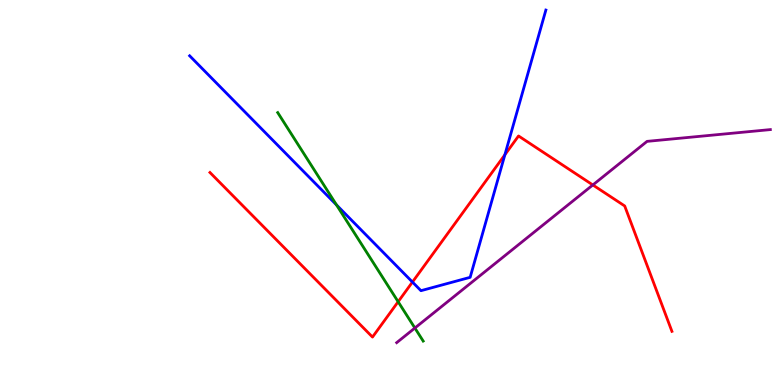[{'lines': ['blue', 'red'], 'intersections': [{'x': 5.32, 'y': 2.67}, {'x': 6.51, 'y': 5.98}]}, {'lines': ['green', 'red'], 'intersections': [{'x': 5.14, 'y': 2.16}]}, {'lines': ['purple', 'red'], 'intersections': [{'x': 7.65, 'y': 5.2}]}, {'lines': ['blue', 'green'], 'intersections': [{'x': 4.34, 'y': 4.68}]}, {'lines': ['blue', 'purple'], 'intersections': []}, {'lines': ['green', 'purple'], 'intersections': [{'x': 5.35, 'y': 1.48}]}]